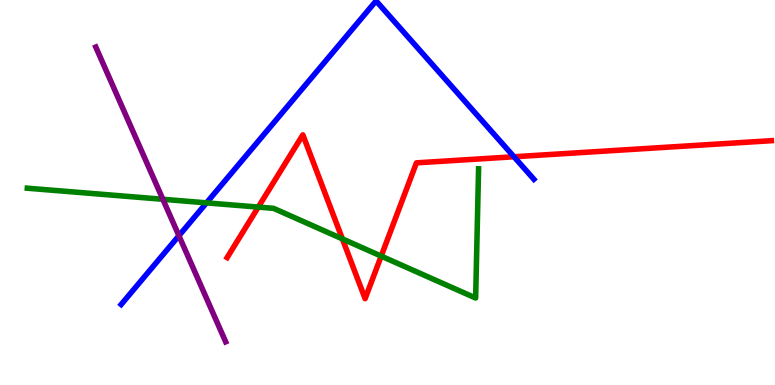[{'lines': ['blue', 'red'], 'intersections': [{'x': 6.63, 'y': 5.93}]}, {'lines': ['green', 'red'], 'intersections': [{'x': 3.33, 'y': 4.62}, {'x': 4.42, 'y': 3.8}, {'x': 4.92, 'y': 3.35}]}, {'lines': ['purple', 'red'], 'intersections': []}, {'lines': ['blue', 'green'], 'intersections': [{'x': 2.66, 'y': 4.73}]}, {'lines': ['blue', 'purple'], 'intersections': [{'x': 2.31, 'y': 3.88}]}, {'lines': ['green', 'purple'], 'intersections': [{'x': 2.1, 'y': 4.82}]}]